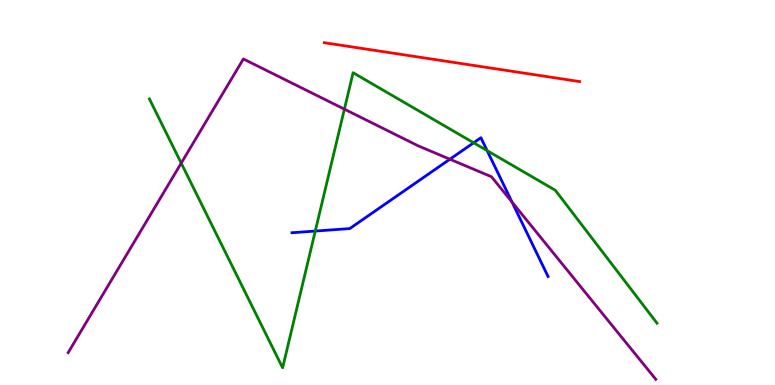[{'lines': ['blue', 'red'], 'intersections': []}, {'lines': ['green', 'red'], 'intersections': []}, {'lines': ['purple', 'red'], 'intersections': []}, {'lines': ['blue', 'green'], 'intersections': [{'x': 4.07, 'y': 4.0}, {'x': 6.11, 'y': 6.29}, {'x': 6.29, 'y': 6.09}]}, {'lines': ['blue', 'purple'], 'intersections': [{'x': 5.8, 'y': 5.86}, {'x': 6.61, 'y': 4.75}]}, {'lines': ['green', 'purple'], 'intersections': [{'x': 2.34, 'y': 5.76}, {'x': 4.44, 'y': 7.16}]}]